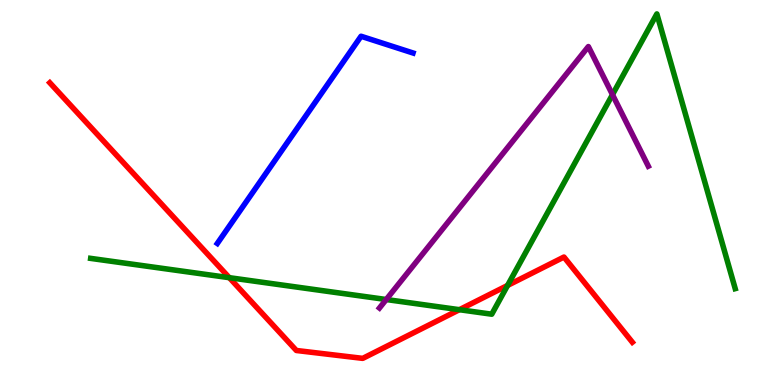[{'lines': ['blue', 'red'], 'intersections': []}, {'lines': ['green', 'red'], 'intersections': [{'x': 2.96, 'y': 2.79}, {'x': 5.93, 'y': 1.96}, {'x': 6.55, 'y': 2.59}]}, {'lines': ['purple', 'red'], 'intersections': []}, {'lines': ['blue', 'green'], 'intersections': []}, {'lines': ['blue', 'purple'], 'intersections': []}, {'lines': ['green', 'purple'], 'intersections': [{'x': 4.98, 'y': 2.22}, {'x': 7.9, 'y': 7.54}]}]